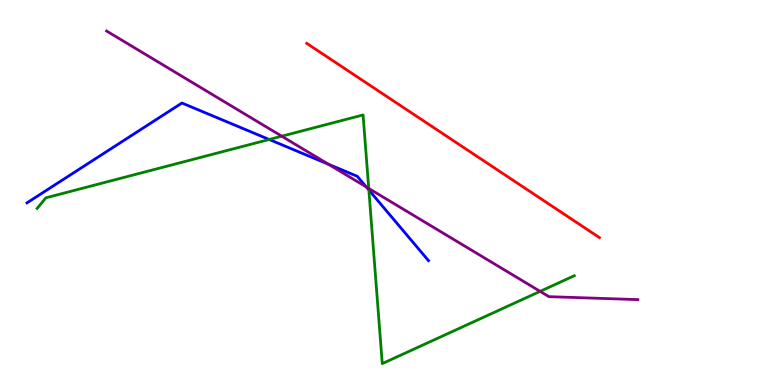[{'lines': ['blue', 'red'], 'intersections': []}, {'lines': ['green', 'red'], 'intersections': []}, {'lines': ['purple', 'red'], 'intersections': []}, {'lines': ['blue', 'green'], 'intersections': [{'x': 3.47, 'y': 6.38}, {'x': 4.76, 'y': 5.06}]}, {'lines': ['blue', 'purple'], 'intersections': [{'x': 4.24, 'y': 5.73}, {'x': 4.73, 'y': 5.14}]}, {'lines': ['green', 'purple'], 'intersections': [{'x': 3.64, 'y': 6.46}, {'x': 4.76, 'y': 5.11}, {'x': 6.97, 'y': 2.43}]}]